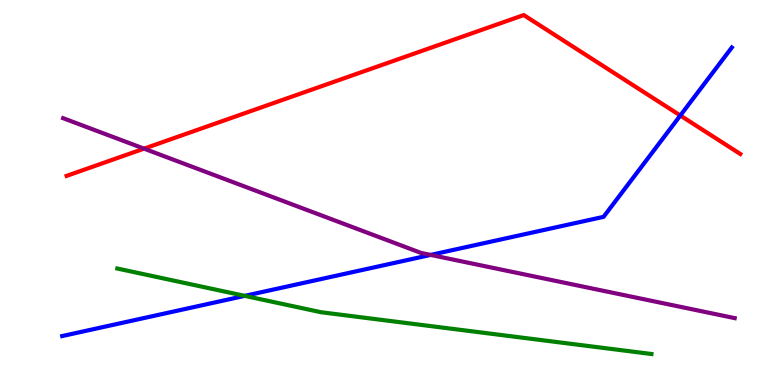[{'lines': ['blue', 'red'], 'intersections': [{'x': 8.78, 'y': 7.0}]}, {'lines': ['green', 'red'], 'intersections': []}, {'lines': ['purple', 'red'], 'intersections': [{'x': 1.86, 'y': 6.14}]}, {'lines': ['blue', 'green'], 'intersections': [{'x': 3.16, 'y': 2.32}]}, {'lines': ['blue', 'purple'], 'intersections': [{'x': 5.56, 'y': 3.38}]}, {'lines': ['green', 'purple'], 'intersections': []}]